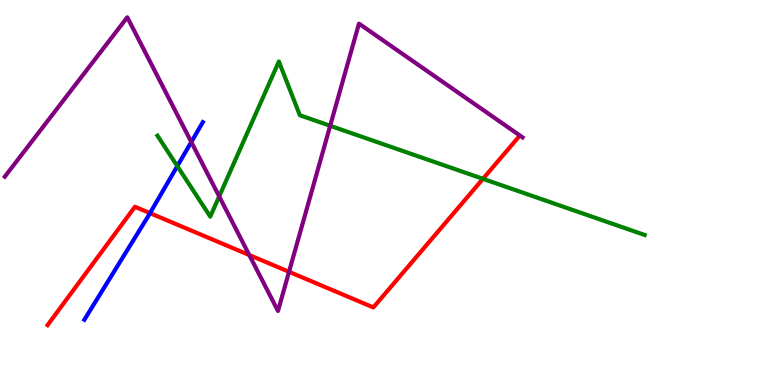[{'lines': ['blue', 'red'], 'intersections': [{'x': 1.94, 'y': 4.46}]}, {'lines': ['green', 'red'], 'intersections': [{'x': 6.23, 'y': 5.36}]}, {'lines': ['purple', 'red'], 'intersections': [{'x': 3.22, 'y': 3.38}, {'x': 3.73, 'y': 2.94}]}, {'lines': ['blue', 'green'], 'intersections': [{'x': 2.29, 'y': 5.69}]}, {'lines': ['blue', 'purple'], 'intersections': [{'x': 2.47, 'y': 6.31}]}, {'lines': ['green', 'purple'], 'intersections': [{'x': 2.83, 'y': 4.9}, {'x': 4.26, 'y': 6.73}]}]